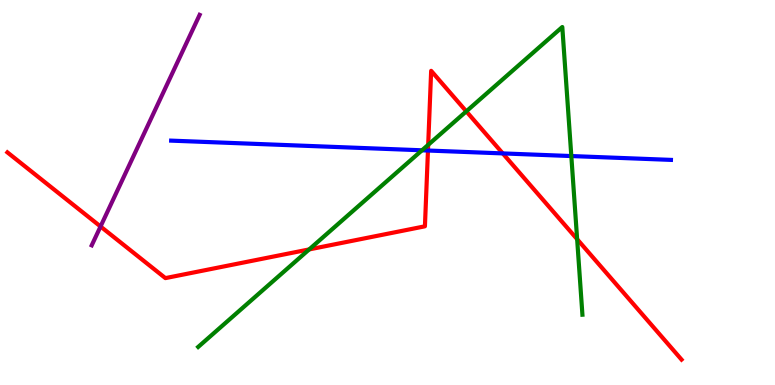[{'lines': ['blue', 'red'], 'intersections': [{'x': 5.52, 'y': 6.09}, {'x': 6.49, 'y': 6.02}]}, {'lines': ['green', 'red'], 'intersections': [{'x': 3.99, 'y': 3.52}, {'x': 5.53, 'y': 6.24}, {'x': 6.02, 'y': 7.11}, {'x': 7.45, 'y': 3.79}]}, {'lines': ['purple', 'red'], 'intersections': [{'x': 1.3, 'y': 4.12}]}, {'lines': ['blue', 'green'], 'intersections': [{'x': 5.44, 'y': 6.1}, {'x': 7.37, 'y': 5.95}]}, {'lines': ['blue', 'purple'], 'intersections': []}, {'lines': ['green', 'purple'], 'intersections': []}]